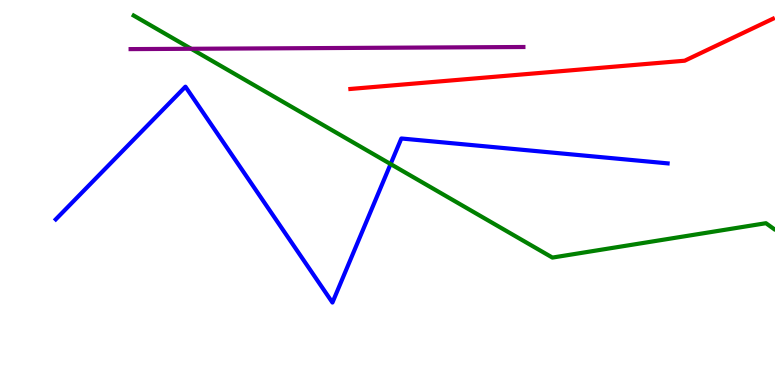[{'lines': ['blue', 'red'], 'intersections': []}, {'lines': ['green', 'red'], 'intersections': []}, {'lines': ['purple', 'red'], 'intersections': []}, {'lines': ['blue', 'green'], 'intersections': [{'x': 5.04, 'y': 5.74}]}, {'lines': ['blue', 'purple'], 'intersections': []}, {'lines': ['green', 'purple'], 'intersections': [{'x': 2.47, 'y': 8.73}]}]